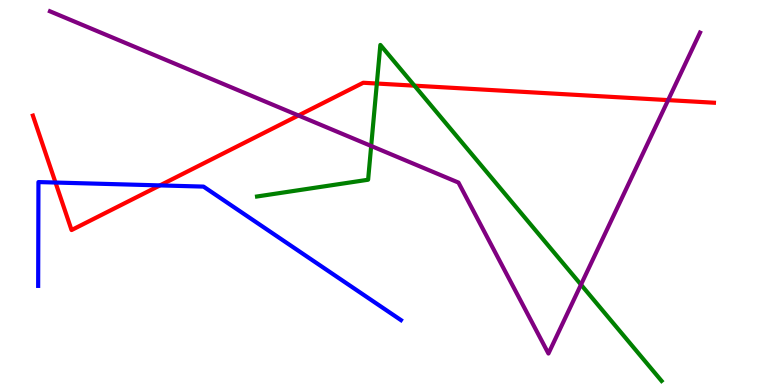[{'lines': ['blue', 'red'], 'intersections': [{'x': 0.716, 'y': 5.26}, {'x': 2.06, 'y': 5.18}]}, {'lines': ['green', 'red'], 'intersections': [{'x': 4.86, 'y': 7.83}, {'x': 5.35, 'y': 7.77}]}, {'lines': ['purple', 'red'], 'intersections': [{'x': 3.85, 'y': 7.0}, {'x': 8.62, 'y': 7.4}]}, {'lines': ['blue', 'green'], 'intersections': []}, {'lines': ['blue', 'purple'], 'intersections': []}, {'lines': ['green', 'purple'], 'intersections': [{'x': 4.79, 'y': 6.21}, {'x': 7.5, 'y': 2.61}]}]